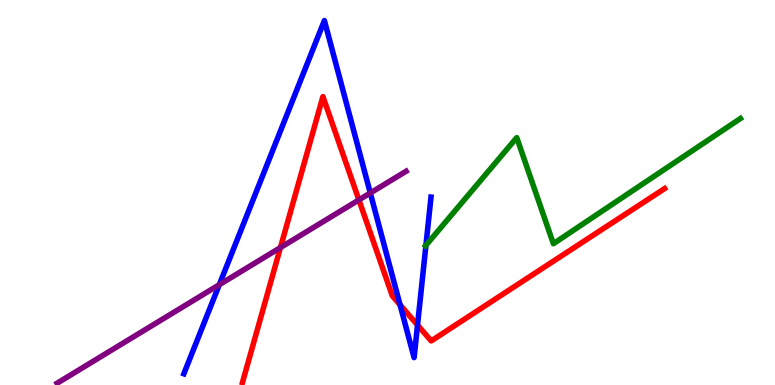[{'lines': ['blue', 'red'], 'intersections': [{'x': 5.16, 'y': 2.08}, {'x': 5.39, 'y': 1.56}]}, {'lines': ['green', 'red'], 'intersections': []}, {'lines': ['purple', 'red'], 'intersections': [{'x': 3.62, 'y': 3.57}, {'x': 4.63, 'y': 4.81}]}, {'lines': ['blue', 'green'], 'intersections': [{'x': 5.5, 'y': 3.63}]}, {'lines': ['blue', 'purple'], 'intersections': [{'x': 2.83, 'y': 2.6}, {'x': 4.78, 'y': 4.99}]}, {'lines': ['green', 'purple'], 'intersections': []}]